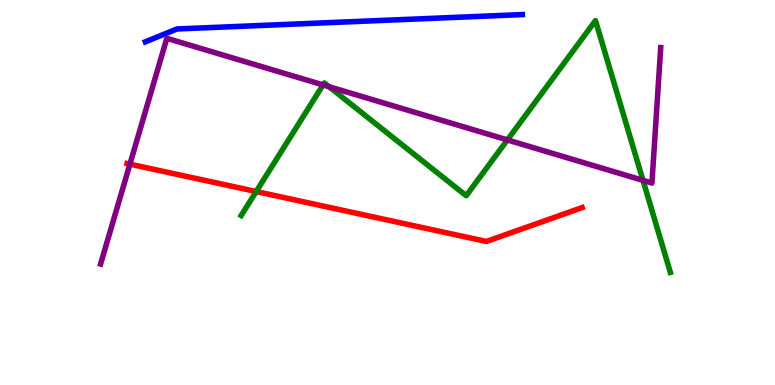[{'lines': ['blue', 'red'], 'intersections': []}, {'lines': ['green', 'red'], 'intersections': [{'x': 3.31, 'y': 5.02}]}, {'lines': ['purple', 'red'], 'intersections': [{'x': 1.68, 'y': 5.74}]}, {'lines': ['blue', 'green'], 'intersections': []}, {'lines': ['blue', 'purple'], 'intersections': []}, {'lines': ['green', 'purple'], 'intersections': [{'x': 4.17, 'y': 7.79}, {'x': 4.25, 'y': 7.75}, {'x': 6.55, 'y': 6.37}, {'x': 8.3, 'y': 5.31}]}]